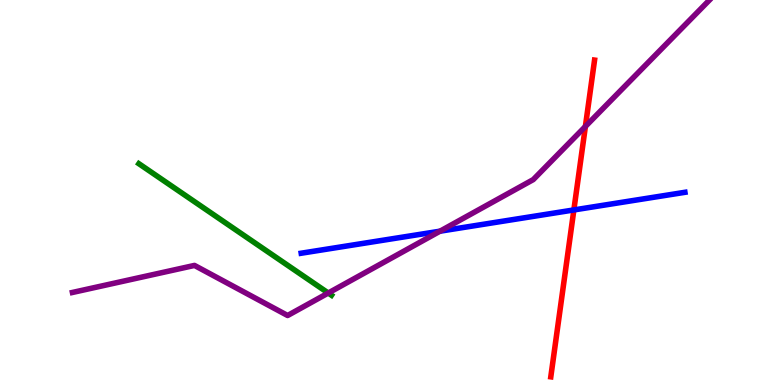[{'lines': ['blue', 'red'], 'intersections': [{'x': 7.4, 'y': 4.55}]}, {'lines': ['green', 'red'], 'intersections': []}, {'lines': ['purple', 'red'], 'intersections': [{'x': 7.55, 'y': 6.72}]}, {'lines': ['blue', 'green'], 'intersections': []}, {'lines': ['blue', 'purple'], 'intersections': [{'x': 5.68, 'y': 4.0}]}, {'lines': ['green', 'purple'], 'intersections': [{'x': 4.24, 'y': 2.39}]}]